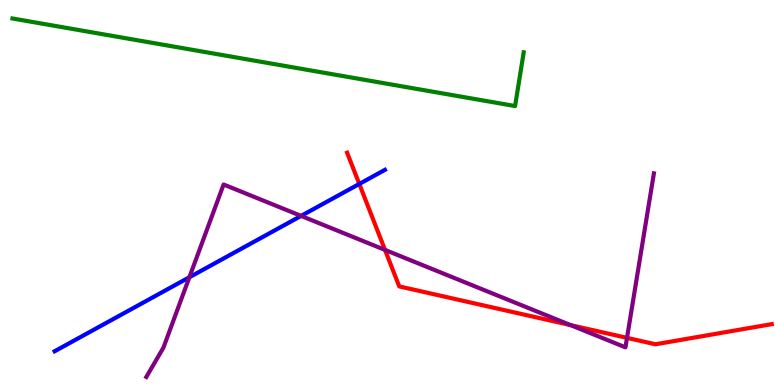[{'lines': ['blue', 'red'], 'intersections': [{'x': 4.64, 'y': 5.22}]}, {'lines': ['green', 'red'], 'intersections': []}, {'lines': ['purple', 'red'], 'intersections': [{'x': 4.97, 'y': 3.51}, {'x': 7.36, 'y': 1.56}, {'x': 8.09, 'y': 1.22}]}, {'lines': ['blue', 'green'], 'intersections': []}, {'lines': ['blue', 'purple'], 'intersections': [{'x': 2.44, 'y': 2.8}, {'x': 3.89, 'y': 4.39}]}, {'lines': ['green', 'purple'], 'intersections': []}]